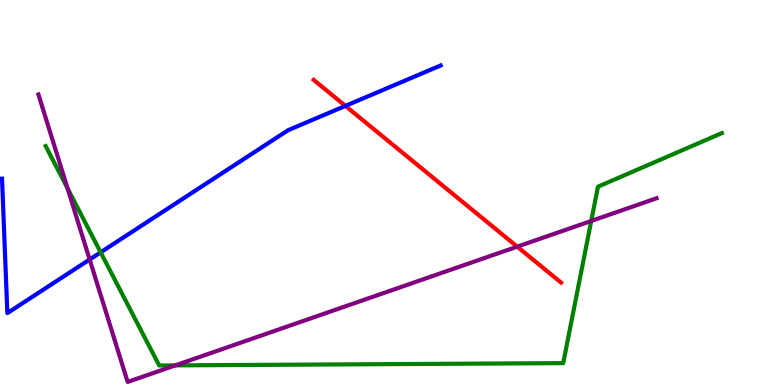[{'lines': ['blue', 'red'], 'intersections': [{'x': 4.46, 'y': 7.25}]}, {'lines': ['green', 'red'], 'intersections': []}, {'lines': ['purple', 'red'], 'intersections': [{'x': 6.67, 'y': 3.59}]}, {'lines': ['blue', 'green'], 'intersections': [{'x': 1.3, 'y': 3.45}]}, {'lines': ['blue', 'purple'], 'intersections': [{'x': 1.16, 'y': 3.26}]}, {'lines': ['green', 'purple'], 'intersections': [{'x': 0.872, 'y': 5.11}, {'x': 2.26, 'y': 0.51}, {'x': 7.63, 'y': 4.26}]}]